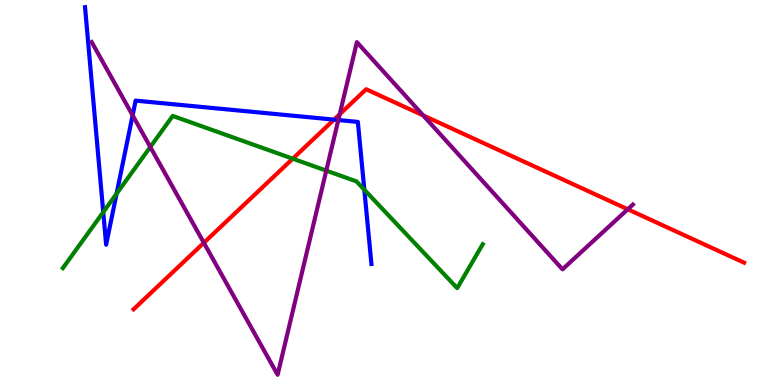[{'lines': ['blue', 'red'], 'intersections': [{'x': 4.31, 'y': 6.89}]}, {'lines': ['green', 'red'], 'intersections': [{'x': 3.78, 'y': 5.88}]}, {'lines': ['purple', 'red'], 'intersections': [{'x': 2.63, 'y': 3.69}, {'x': 4.38, 'y': 7.03}, {'x': 5.46, 'y': 7.0}, {'x': 8.1, 'y': 4.56}]}, {'lines': ['blue', 'green'], 'intersections': [{'x': 1.33, 'y': 4.49}, {'x': 1.5, 'y': 4.97}, {'x': 4.7, 'y': 5.07}]}, {'lines': ['blue', 'purple'], 'intersections': [{'x': 1.71, 'y': 7.0}, {'x': 4.37, 'y': 6.88}]}, {'lines': ['green', 'purple'], 'intersections': [{'x': 1.94, 'y': 6.18}, {'x': 4.21, 'y': 5.57}]}]